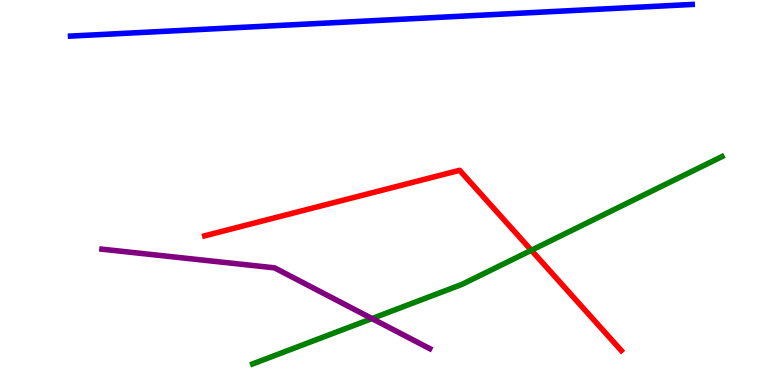[{'lines': ['blue', 'red'], 'intersections': []}, {'lines': ['green', 'red'], 'intersections': [{'x': 6.86, 'y': 3.5}]}, {'lines': ['purple', 'red'], 'intersections': []}, {'lines': ['blue', 'green'], 'intersections': []}, {'lines': ['blue', 'purple'], 'intersections': []}, {'lines': ['green', 'purple'], 'intersections': [{'x': 4.8, 'y': 1.73}]}]